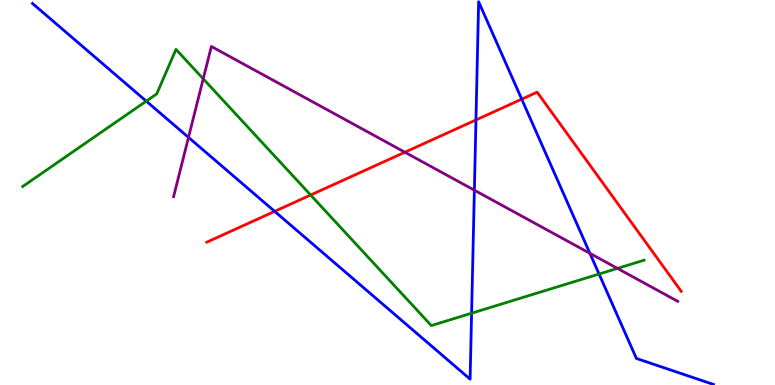[{'lines': ['blue', 'red'], 'intersections': [{'x': 3.54, 'y': 4.51}, {'x': 6.14, 'y': 6.88}, {'x': 6.73, 'y': 7.42}]}, {'lines': ['green', 'red'], 'intersections': [{'x': 4.01, 'y': 4.93}]}, {'lines': ['purple', 'red'], 'intersections': [{'x': 5.22, 'y': 6.05}]}, {'lines': ['blue', 'green'], 'intersections': [{'x': 1.89, 'y': 7.37}, {'x': 6.09, 'y': 1.86}, {'x': 7.73, 'y': 2.88}]}, {'lines': ['blue', 'purple'], 'intersections': [{'x': 2.43, 'y': 6.43}, {'x': 6.12, 'y': 5.06}, {'x': 7.61, 'y': 3.42}]}, {'lines': ['green', 'purple'], 'intersections': [{'x': 2.62, 'y': 7.95}, {'x': 7.97, 'y': 3.03}]}]